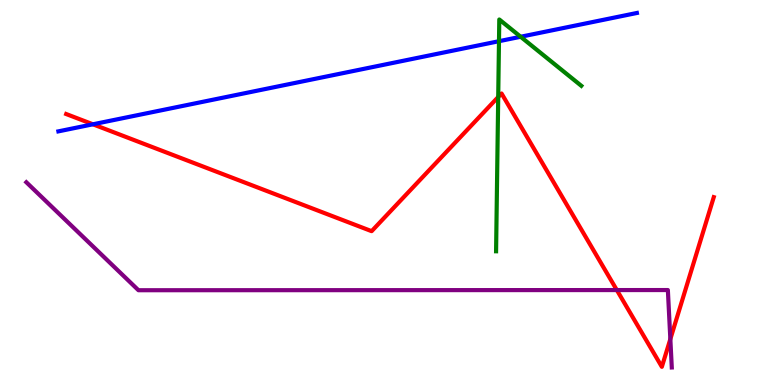[{'lines': ['blue', 'red'], 'intersections': [{'x': 1.2, 'y': 6.77}]}, {'lines': ['green', 'red'], 'intersections': [{'x': 6.43, 'y': 7.48}]}, {'lines': ['purple', 'red'], 'intersections': [{'x': 7.96, 'y': 2.47}, {'x': 8.65, 'y': 1.19}]}, {'lines': ['blue', 'green'], 'intersections': [{'x': 6.44, 'y': 8.93}, {'x': 6.72, 'y': 9.05}]}, {'lines': ['blue', 'purple'], 'intersections': []}, {'lines': ['green', 'purple'], 'intersections': []}]